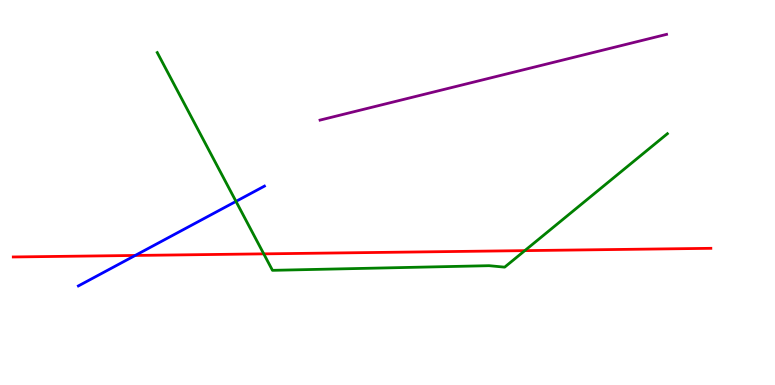[{'lines': ['blue', 'red'], 'intersections': [{'x': 1.74, 'y': 3.36}]}, {'lines': ['green', 'red'], 'intersections': [{'x': 3.4, 'y': 3.41}, {'x': 6.77, 'y': 3.49}]}, {'lines': ['purple', 'red'], 'intersections': []}, {'lines': ['blue', 'green'], 'intersections': [{'x': 3.05, 'y': 4.77}]}, {'lines': ['blue', 'purple'], 'intersections': []}, {'lines': ['green', 'purple'], 'intersections': []}]